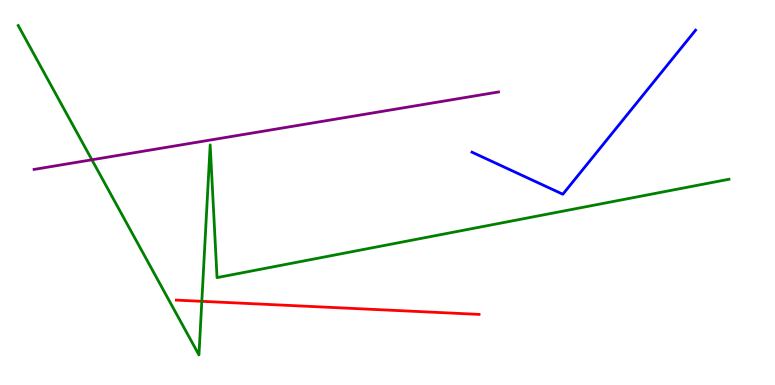[{'lines': ['blue', 'red'], 'intersections': []}, {'lines': ['green', 'red'], 'intersections': [{'x': 2.6, 'y': 2.17}]}, {'lines': ['purple', 'red'], 'intersections': []}, {'lines': ['blue', 'green'], 'intersections': []}, {'lines': ['blue', 'purple'], 'intersections': []}, {'lines': ['green', 'purple'], 'intersections': [{'x': 1.19, 'y': 5.85}]}]